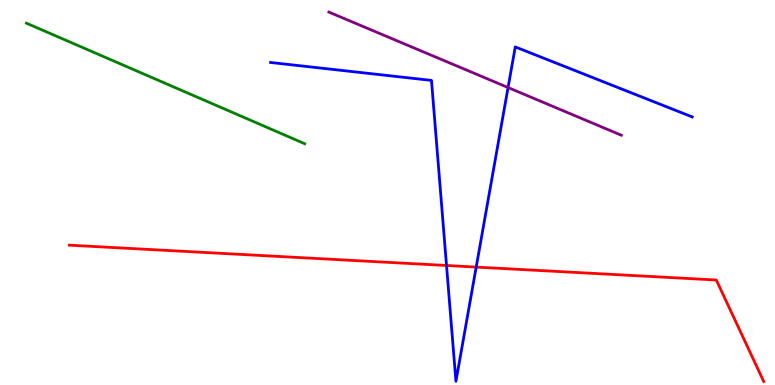[{'lines': ['blue', 'red'], 'intersections': [{'x': 5.76, 'y': 3.1}, {'x': 6.14, 'y': 3.06}]}, {'lines': ['green', 'red'], 'intersections': []}, {'lines': ['purple', 'red'], 'intersections': []}, {'lines': ['blue', 'green'], 'intersections': []}, {'lines': ['blue', 'purple'], 'intersections': [{'x': 6.56, 'y': 7.73}]}, {'lines': ['green', 'purple'], 'intersections': []}]